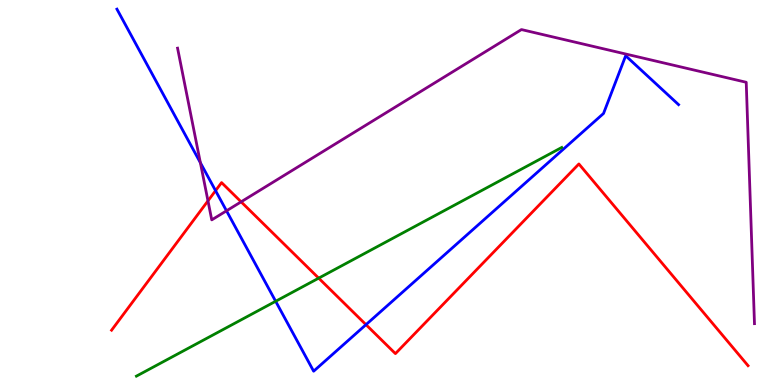[{'lines': ['blue', 'red'], 'intersections': [{'x': 2.78, 'y': 5.05}, {'x': 4.72, 'y': 1.57}]}, {'lines': ['green', 'red'], 'intersections': [{'x': 4.11, 'y': 2.78}]}, {'lines': ['purple', 'red'], 'intersections': [{'x': 2.68, 'y': 4.78}, {'x': 3.11, 'y': 4.76}]}, {'lines': ['blue', 'green'], 'intersections': [{'x': 3.56, 'y': 2.17}]}, {'lines': ['blue', 'purple'], 'intersections': [{'x': 2.59, 'y': 5.77}, {'x': 2.92, 'y': 4.52}]}, {'lines': ['green', 'purple'], 'intersections': []}]